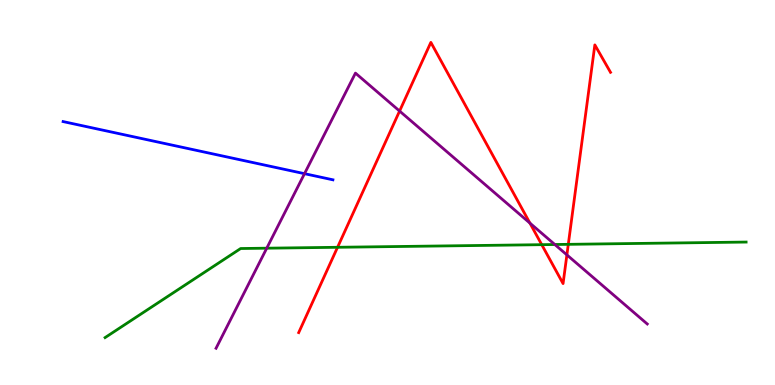[{'lines': ['blue', 'red'], 'intersections': []}, {'lines': ['green', 'red'], 'intersections': [{'x': 4.36, 'y': 3.58}, {'x': 6.99, 'y': 3.64}, {'x': 7.33, 'y': 3.65}]}, {'lines': ['purple', 'red'], 'intersections': [{'x': 5.16, 'y': 7.12}, {'x': 6.84, 'y': 4.21}, {'x': 7.31, 'y': 3.38}]}, {'lines': ['blue', 'green'], 'intersections': []}, {'lines': ['blue', 'purple'], 'intersections': [{'x': 3.93, 'y': 5.49}]}, {'lines': ['green', 'purple'], 'intersections': [{'x': 3.44, 'y': 3.55}, {'x': 7.16, 'y': 3.65}]}]